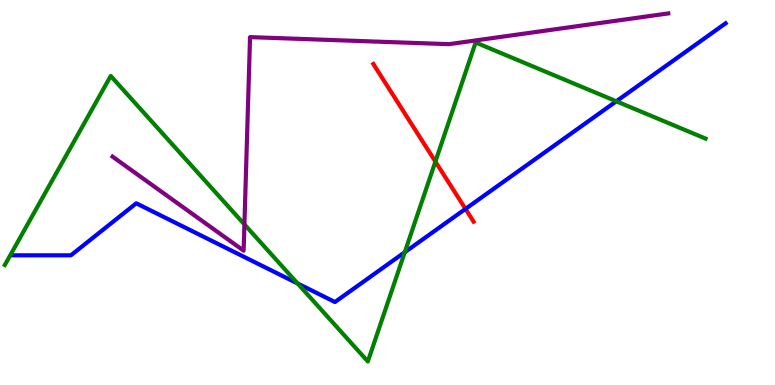[{'lines': ['blue', 'red'], 'intersections': [{'x': 6.01, 'y': 4.57}]}, {'lines': ['green', 'red'], 'intersections': [{'x': 5.62, 'y': 5.8}]}, {'lines': ['purple', 'red'], 'intersections': []}, {'lines': ['blue', 'green'], 'intersections': [{'x': 3.84, 'y': 2.64}, {'x': 5.22, 'y': 3.45}, {'x': 7.95, 'y': 7.37}]}, {'lines': ['blue', 'purple'], 'intersections': []}, {'lines': ['green', 'purple'], 'intersections': [{'x': 3.15, 'y': 4.17}]}]